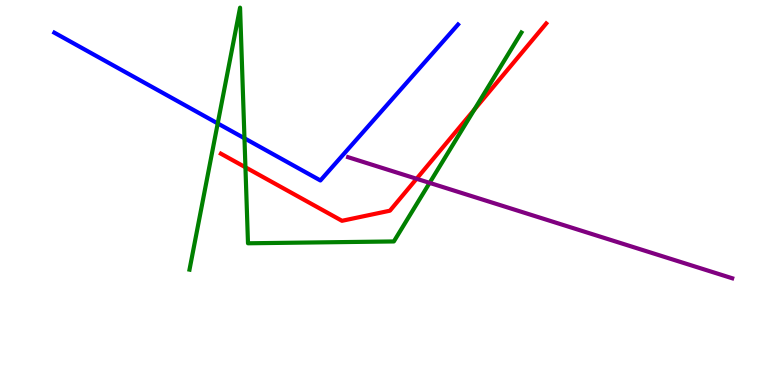[{'lines': ['blue', 'red'], 'intersections': []}, {'lines': ['green', 'red'], 'intersections': [{'x': 3.17, 'y': 5.65}, {'x': 6.12, 'y': 7.16}]}, {'lines': ['purple', 'red'], 'intersections': [{'x': 5.38, 'y': 5.36}]}, {'lines': ['blue', 'green'], 'intersections': [{'x': 2.81, 'y': 6.79}, {'x': 3.15, 'y': 6.41}]}, {'lines': ['blue', 'purple'], 'intersections': []}, {'lines': ['green', 'purple'], 'intersections': [{'x': 5.54, 'y': 5.25}]}]